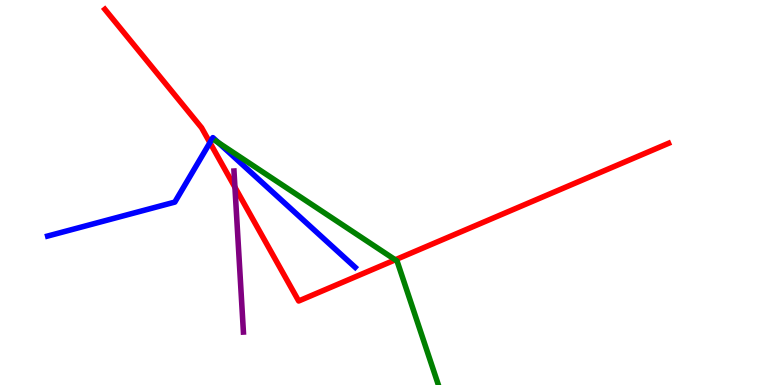[{'lines': ['blue', 'red'], 'intersections': [{'x': 2.71, 'y': 6.3}]}, {'lines': ['green', 'red'], 'intersections': [{'x': 5.1, 'y': 3.25}]}, {'lines': ['purple', 'red'], 'intersections': [{'x': 3.03, 'y': 5.14}]}, {'lines': ['blue', 'green'], 'intersections': [{'x': 2.82, 'y': 6.3}]}, {'lines': ['blue', 'purple'], 'intersections': []}, {'lines': ['green', 'purple'], 'intersections': []}]